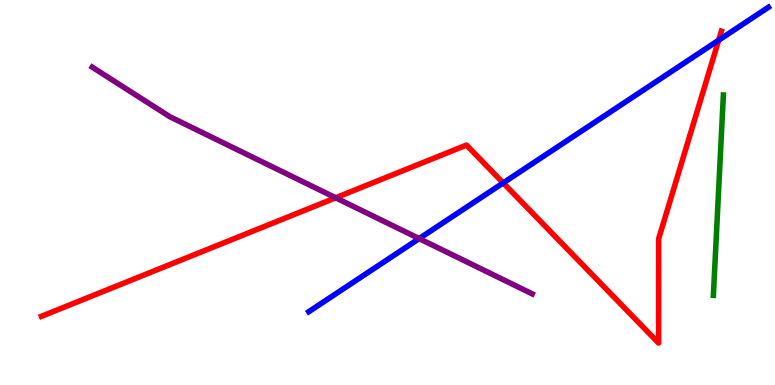[{'lines': ['blue', 'red'], 'intersections': [{'x': 6.49, 'y': 5.25}, {'x': 9.27, 'y': 8.96}]}, {'lines': ['green', 'red'], 'intersections': []}, {'lines': ['purple', 'red'], 'intersections': [{'x': 4.33, 'y': 4.86}]}, {'lines': ['blue', 'green'], 'intersections': []}, {'lines': ['blue', 'purple'], 'intersections': [{'x': 5.41, 'y': 3.8}]}, {'lines': ['green', 'purple'], 'intersections': []}]